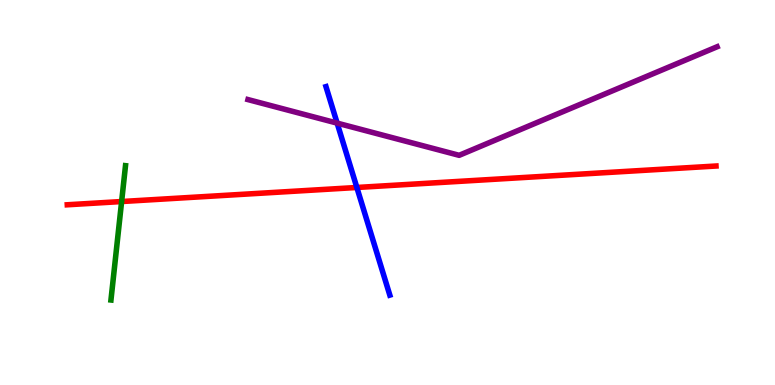[{'lines': ['blue', 'red'], 'intersections': [{'x': 4.6, 'y': 5.13}]}, {'lines': ['green', 'red'], 'intersections': [{'x': 1.57, 'y': 4.77}]}, {'lines': ['purple', 'red'], 'intersections': []}, {'lines': ['blue', 'green'], 'intersections': []}, {'lines': ['blue', 'purple'], 'intersections': [{'x': 4.35, 'y': 6.8}]}, {'lines': ['green', 'purple'], 'intersections': []}]